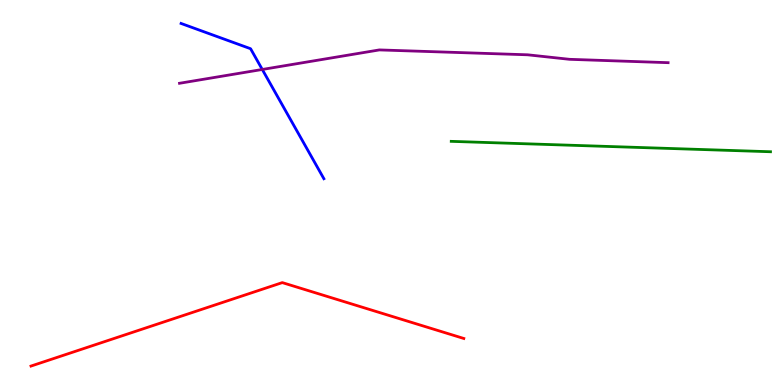[{'lines': ['blue', 'red'], 'intersections': []}, {'lines': ['green', 'red'], 'intersections': []}, {'lines': ['purple', 'red'], 'intersections': []}, {'lines': ['blue', 'green'], 'intersections': []}, {'lines': ['blue', 'purple'], 'intersections': [{'x': 3.38, 'y': 8.2}]}, {'lines': ['green', 'purple'], 'intersections': []}]